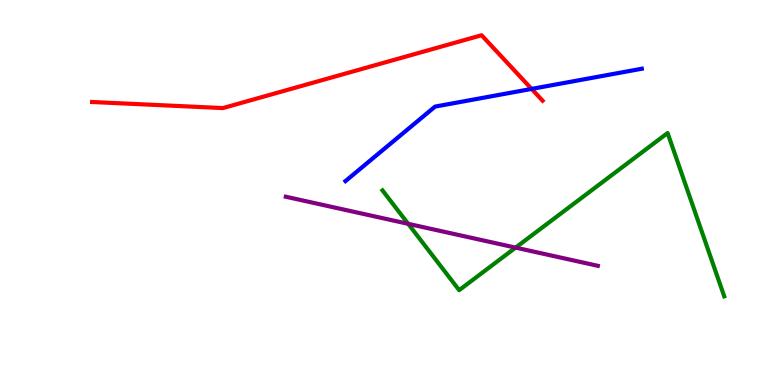[{'lines': ['blue', 'red'], 'intersections': [{'x': 6.86, 'y': 7.69}]}, {'lines': ['green', 'red'], 'intersections': []}, {'lines': ['purple', 'red'], 'intersections': []}, {'lines': ['blue', 'green'], 'intersections': []}, {'lines': ['blue', 'purple'], 'intersections': []}, {'lines': ['green', 'purple'], 'intersections': [{'x': 5.27, 'y': 4.19}, {'x': 6.65, 'y': 3.57}]}]